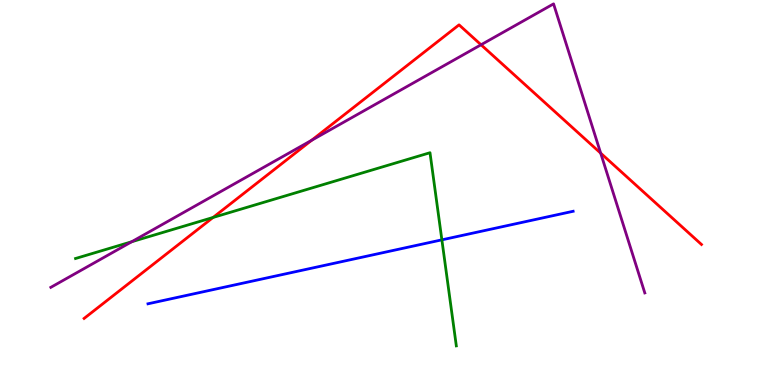[{'lines': ['blue', 'red'], 'intersections': []}, {'lines': ['green', 'red'], 'intersections': [{'x': 2.75, 'y': 4.35}]}, {'lines': ['purple', 'red'], 'intersections': [{'x': 4.02, 'y': 6.36}, {'x': 6.21, 'y': 8.84}, {'x': 7.75, 'y': 6.02}]}, {'lines': ['blue', 'green'], 'intersections': [{'x': 5.7, 'y': 3.77}]}, {'lines': ['blue', 'purple'], 'intersections': []}, {'lines': ['green', 'purple'], 'intersections': [{'x': 1.7, 'y': 3.72}]}]